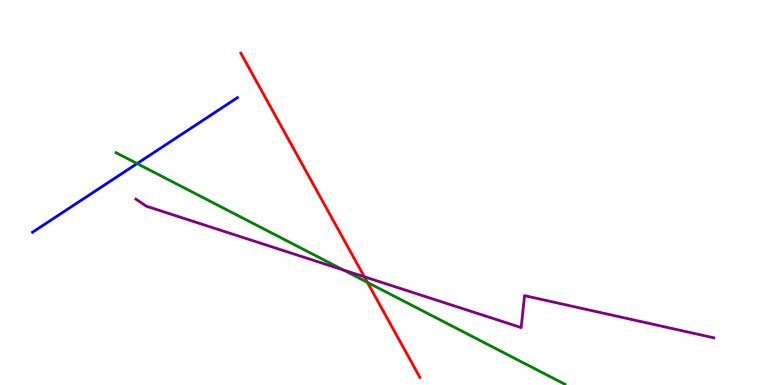[{'lines': ['blue', 'red'], 'intersections': []}, {'lines': ['green', 'red'], 'intersections': [{'x': 4.74, 'y': 2.67}]}, {'lines': ['purple', 'red'], 'intersections': [{'x': 4.7, 'y': 2.81}]}, {'lines': ['blue', 'green'], 'intersections': [{'x': 1.77, 'y': 5.75}]}, {'lines': ['blue', 'purple'], 'intersections': []}, {'lines': ['green', 'purple'], 'intersections': [{'x': 4.43, 'y': 2.99}]}]